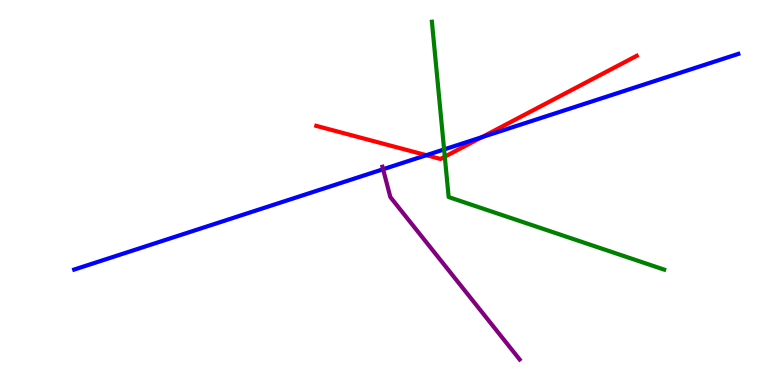[{'lines': ['blue', 'red'], 'intersections': [{'x': 5.5, 'y': 5.97}, {'x': 6.22, 'y': 6.44}]}, {'lines': ['green', 'red'], 'intersections': [{'x': 5.74, 'y': 5.93}]}, {'lines': ['purple', 'red'], 'intersections': []}, {'lines': ['blue', 'green'], 'intersections': [{'x': 5.73, 'y': 6.12}]}, {'lines': ['blue', 'purple'], 'intersections': [{'x': 4.94, 'y': 5.6}]}, {'lines': ['green', 'purple'], 'intersections': []}]